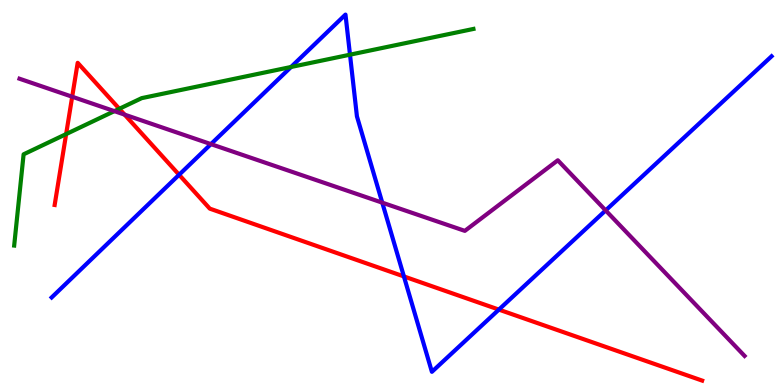[{'lines': ['blue', 'red'], 'intersections': [{'x': 2.31, 'y': 5.46}, {'x': 5.21, 'y': 2.82}, {'x': 6.44, 'y': 1.96}]}, {'lines': ['green', 'red'], 'intersections': [{'x': 0.853, 'y': 6.52}, {'x': 1.54, 'y': 7.17}]}, {'lines': ['purple', 'red'], 'intersections': [{'x': 0.931, 'y': 7.49}, {'x': 1.61, 'y': 7.02}]}, {'lines': ['blue', 'green'], 'intersections': [{'x': 3.76, 'y': 8.26}, {'x': 4.52, 'y': 8.58}]}, {'lines': ['blue', 'purple'], 'intersections': [{'x': 2.72, 'y': 6.26}, {'x': 4.93, 'y': 4.74}, {'x': 7.81, 'y': 4.53}]}, {'lines': ['green', 'purple'], 'intersections': [{'x': 1.48, 'y': 7.11}]}]